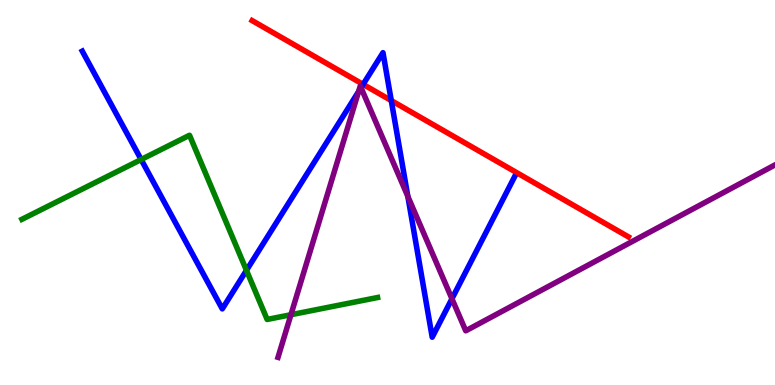[{'lines': ['blue', 'red'], 'intersections': [{'x': 4.69, 'y': 7.81}, {'x': 5.05, 'y': 7.39}]}, {'lines': ['green', 'red'], 'intersections': []}, {'lines': ['purple', 'red'], 'intersections': []}, {'lines': ['blue', 'green'], 'intersections': [{'x': 1.82, 'y': 5.86}, {'x': 3.18, 'y': 2.98}]}, {'lines': ['blue', 'purple'], 'intersections': [{'x': 4.63, 'y': 7.62}, {'x': 4.66, 'y': 7.72}, {'x': 5.26, 'y': 4.9}, {'x': 5.83, 'y': 2.24}]}, {'lines': ['green', 'purple'], 'intersections': [{'x': 3.75, 'y': 1.83}]}]